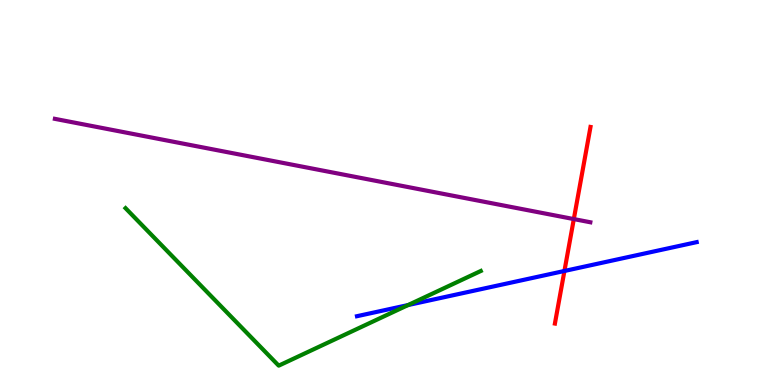[{'lines': ['blue', 'red'], 'intersections': [{'x': 7.28, 'y': 2.96}]}, {'lines': ['green', 'red'], 'intersections': []}, {'lines': ['purple', 'red'], 'intersections': [{'x': 7.4, 'y': 4.31}]}, {'lines': ['blue', 'green'], 'intersections': [{'x': 5.27, 'y': 2.08}]}, {'lines': ['blue', 'purple'], 'intersections': []}, {'lines': ['green', 'purple'], 'intersections': []}]